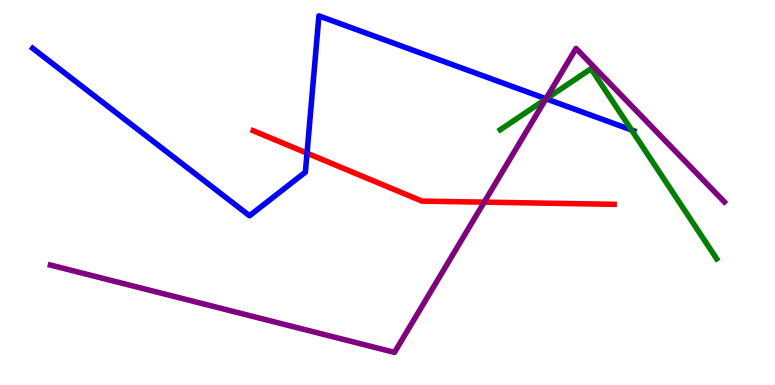[{'lines': ['blue', 'red'], 'intersections': [{'x': 3.96, 'y': 6.02}]}, {'lines': ['green', 'red'], 'intersections': []}, {'lines': ['purple', 'red'], 'intersections': [{'x': 6.25, 'y': 4.75}]}, {'lines': ['blue', 'green'], 'intersections': [{'x': 7.05, 'y': 7.43}, {'x': 8.15, 'y': 6.62}]}, {'lines': ['blue', 'purple'], 'intersections': [{'x': 7.04, 'y': 7.44}]}, {'lines': ['green', 'purple'], 'intersections': [{'x': 7.04, 'y': 7.42}]}]